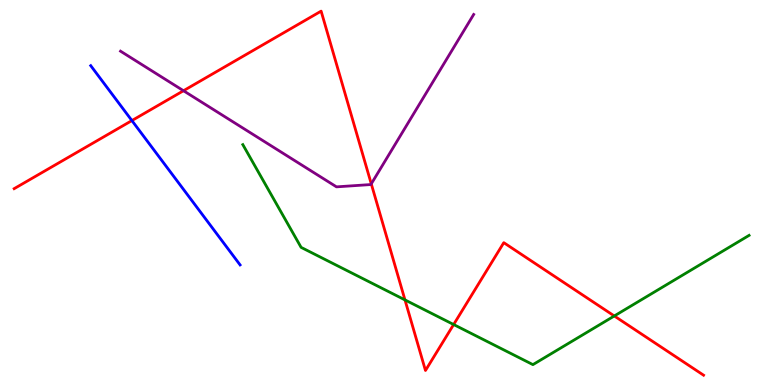[{'lines': ['blue', 'red'], 'intersections': [{'x': 1.7, 'y': 6.87}]}, {'lines': ['green', 'red'], 'intersections': [{'x': 5.23, 'y': 2.21}, {'x': 5.85, 'y': 1.57}, {'x': 7.93, 'y': 1.79}]}, {'lines': ['purple', 'red'], 'intersections': [{'x': 2.37, 'y': 7.64}, {'x': 4.79, 'y': 5.22}]}, {'lines': ['blue', 'green'], 'intersections': []}, {'lines': ['blue', 'purple'], 'intersections': []}, {'lines': ['green', 'purple'], 'intersections': []}]